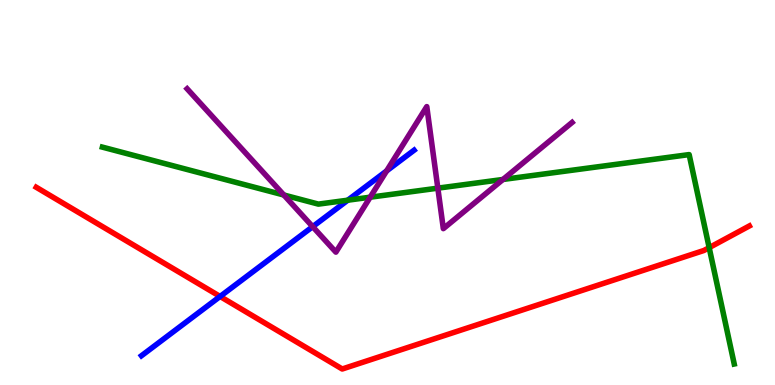[{'lines': ['blue', 'red'], 'intersections': [{'x': 2.84, 'y': 2.3}]}, {'lines': ['green', 'red'], 'intersections': [{'x': 9.15, 'y': 3.57}]}, {'lines': ['purple', 'red'], 'intersections': []}, {'lines': ['blue', 'green'], 'intersections': [{'x': 4.49, 'y': 4.8}]}, {'lines': ['blue', 'purple'], 'intersections': [{'x': 4.03, 'y': 4.11}, {'x': 4.99, 'y': 5.56}]}, {'lines': ['green', 'purple'], 'intersections': [{'x': 3.66, 'y': 4.94}, {'x': 4.78, 'y': 4.88}, {'x': 5.65, 'y': 5.11}, {'x': 6.49, 'y': 5.34}]}]